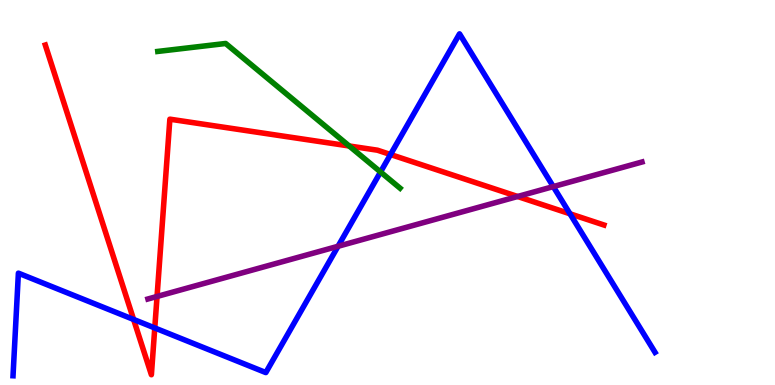[{'lines': ['blue', 'red'], 'intersections': [{'x': 1.72, 'y': 1.7}, {'x': 2.0, 'y': 1.48}, {'x': 5.04, 'y': 5.99}, {'x': 7.35, 'y': 4.45}]}, {'lines': ['green', 'red'], 'intersections': [{'x': 4.51, 'y': 6.21}]}, {'lines': ['purple', 'red'], 'intersections': [{'x': 2.03, 'y': 2.3}, {'x': 6.68, 'y': 4.9}]}, {'lines': ['blue', 'green'], 'intersections': [{'x': 4.91, 'y': 5.53}]}, {'lines': ['blue', 'purple'], 'intersections': [{'x': 4.36, 'y': 3.6}, {'x': 7.14, 'y': 5.15}]}, {'lines': ['green', 'purple'], 'intersections': []}]